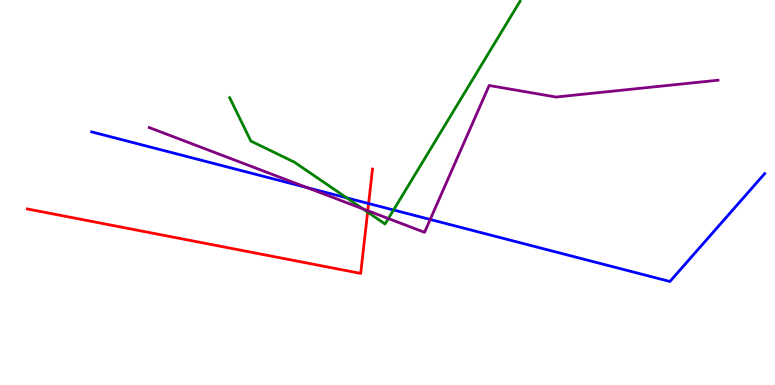[{'lines': ['blue', 'red'], 'intersections': [{'x': 4.76, 'y': 4.71}]}, {'lines': ['green', 'red'], 'intersections': [{'x': 4.74, 'y': 4.49}]}, {'lines': ['purple', 'red'], 'intersections': [{'x': 4.75, 'y': 4.53}]}, {'lines': ['blue', 'green'], 'intersections': [{'x': 4.47, 'y': 4.86}, {'x': 5.08, 'y': 4.55}]}, {'lines': ['blue', 'purple'], 'intersections': [{'x': 3.96, 'y': 5.13}, {'x': 5.55, 'y': 4.3}]}, {'lines': ['green', 'purple'], 'intersections': [{'x': 4.68, 'y': 4.58}, {'x': 5.01, 'y': 4.32}]}]